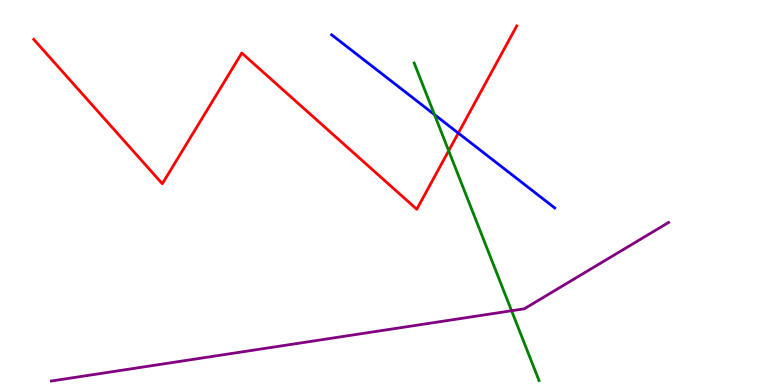[{'lines': ['blue', 'red'], 'intersections': [{'x': 5.91, 'y': 6.54}]}, {'lines': ['green', 'red'], 'intersections': [{'x': 5.79, 'y': 6.08}]}, {'lines': ['purple', 'red'], 'intersections': []}, {'lines': ['blue', 'green'], 'intersections': [{'x': 5.61, 'y': 7.02}]}, {'lines': ['blue', 'purple'], 'intersections': []}, {'lines': ['green', 'purple'], 'intersections': [{'x': 6.6, 'y': 1.93}]}]